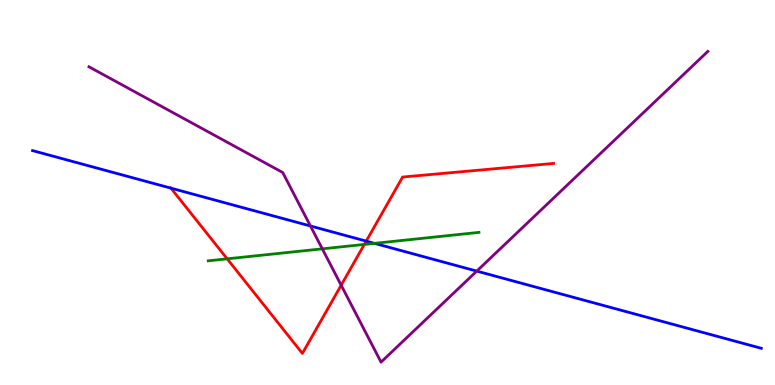[{'lines': ['blue', 'red'], 'intersections': [{'x': 2.21, 'y': 5.11}, {'x': 4.73, 'y': 3.74}]}, {'lines': ['green', 'red'], 'intersections': [{'x': 2.93, 'y': 3.28}, {'x': 4.7, 'y': 3.65}]}, {'lines': ['purple', 'red'], 'intersections': [{'x': 4.4, 'y': 2.59}]}, {'lines': ['blue', 'green'], 'intersections': [{'x': 4.83, 'y': 3.68}]}, {'lines': ['blue', 'purple'], 'intersections': [{'x': 4.01, 'y': 4.13}, {'x': 6.15, 'y': 2.96}]}, {'lines': ['green', 'purple'], 'intersections': [{'x': 4.16, 'y': 3.54}]}]